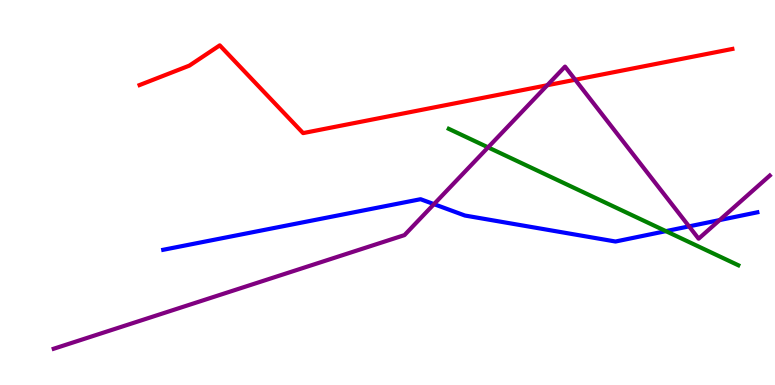[{'lines': ['blue', 'red'], 'intersections': []}, {'lines': ['green', 'red'], 'intersections': []}, {'lines': ['purple', 'red'], 'intersections': [{'x': 7.06, 'y': 7.79}, {'x': 7.42, 'y': 7.93}]}, {'lines': ['blue', 'green'], 'intersections': [{'x': 8.59, 'y': 4.0}]}, {'lines': ['blue', 'purple'], 'intersections': [{'x': 5.6, 'y': 4.7}, {'x': 8.89, 'y': 4.12}, {'x': 9.29, 'y': 4.28}]}, {'lines': ['green', 'purple'], 'intersections': [{'x': 6.3, 'y': 6.17}]}]